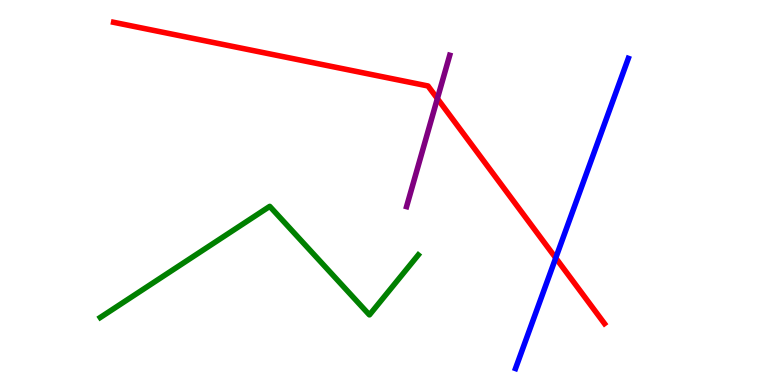[{'lines': ['blue', 'red'], 'intersections': [{'x': 7.17, 'y': 3.3}]}, {'lines': ['green', 'red'], 'intersections': []}, {'lines': ['purple', 'red'], 'intersections': [{'x': 5.64, 'y': 7.44}]}, {'lines': ['blue', 'green'], 'intersections': []}, {'lines': ['blue', 'purple'], 'intersections': []}, {'lines': ['green', 'purple'], 'intersections': []}]